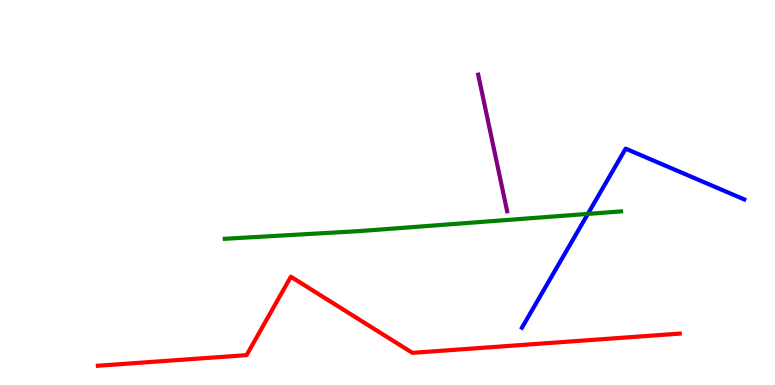[{'lines': ['blue', 'red'], 'intersections': []}, {'lines': ['green', 'red'], 'intersections': []}, {'lines': ['purple', 'red'], 'intersections': []}, {'lines': ['blue', 'green'], 'intersections': [{'x': 7.59, 'y': 4.44}]}, {'lines': ['blue', 'purple'], 'intersections': []}, {'lines': ['green', 'purple'], 'intersections': []}]